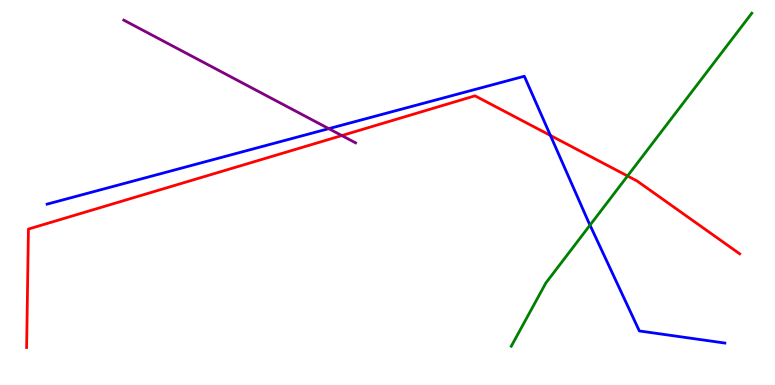[{'lines': ['blue', 'red'], 'intersections': [{'x': 7.1, 'y': 6.48}]}, {'lines': ['green', 'red'], 'intersections': [{'x': 8.1, 'y': 5.43}]}, {'lines': ['purple', 'red'], 'intersections': [{'x': 4.41, 'y': 6.48}]}, {'lines': ['blue', 'green'], 'intersections': [{'x': 7.61, 'y': 4.15}]}, {'lines': ['blue', 'purple'], 'intersections': [{'x': 4.24, 'y': 6.66}]}, {'lines': ['green', 'purple'], 'intersections': []}]